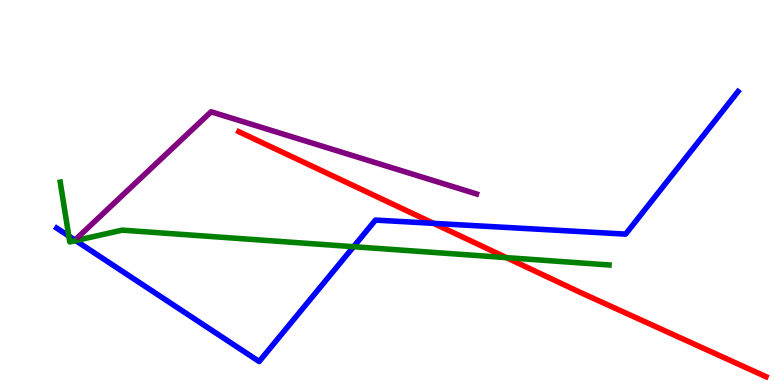[{'lines': ['blue', 'red'], 'intersections': [{'x': 5.59, 'y': 4.2}]}, {'lines': ['green', 'red'], 'intersections': [{'x': 6.53, 'y': 3.31}]}, {'lines': ['purple', 'red'], 'intersections': []}, {'lines': ['blue', 'green'], 'intersections': [{'x': 0.888, 'y': 3.87}, {'x': 0.977, 'y': 3.75}, {'x': 4.56, 'y': 3.59}]}, {'lines': ['blue', 'purple'], 'intersections': []}, {'lines': ['green', 'purple'], 'intersections': []}]